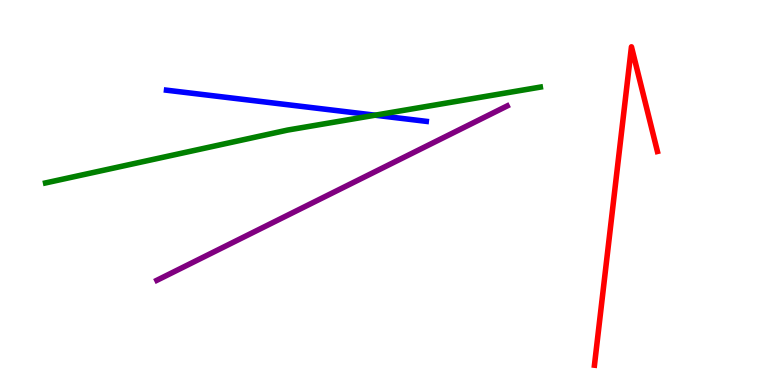[{'lines': ['blue', 'red'], 'intersections': []}, {'lines': ['green', 'red'], 'intersections': []}, {'lines': ['purple', 'red'], 'intersections': []}, {'lines': ['blue', 'green'], 'intersections': [{'x': 4.84, 'y': 7.01}]}, {'lines': ['blue', 'purple'], 'intersections': []}, {'lines': ['green', 'purple'], 'intersections': []}]